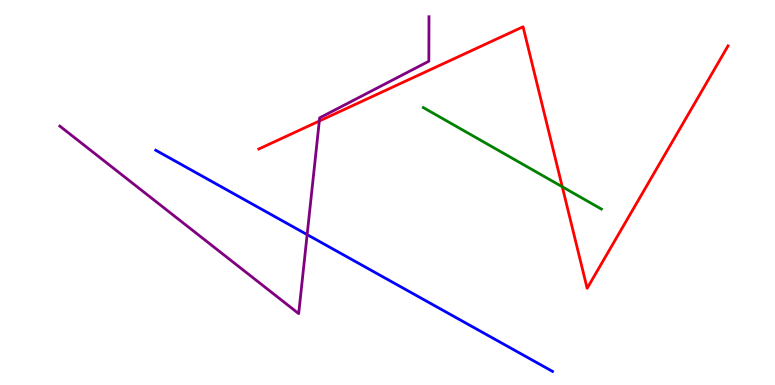[{'lines': ['blue', 'red'], 'intersections': []}, {'lines': ['green', 'red'], 'intersections': [{'x': 7.26, 'y': 5.15}]}, {'lines': ['purple', 'red'], 'intersections': [{'x': 4.12, 'y': 6.86}]}, {'lines': ['blue', 'green'], 'intersections': []}, {'lines': ['blue', 'purple'], 'intersections': [{'x': 3.96, 'y': 3.91}]}, {'lines': ['green', 'purple'], 'intersections': []}]